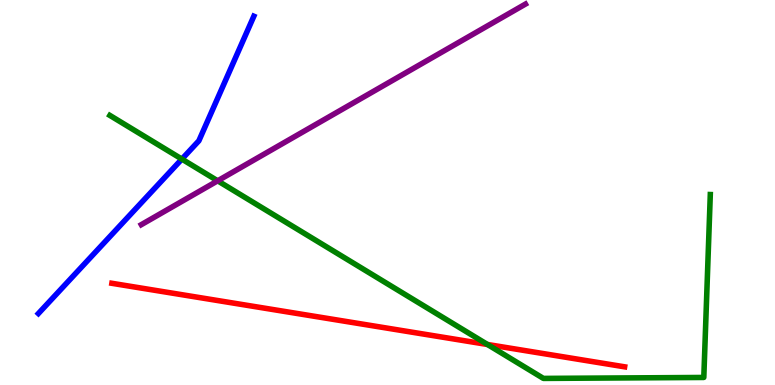[{'lines': ['blue', 'red'], 'intersections': []}, {'lines': ['green', 'red'], 'intersections': [{'x': 6.29, 'y': 1.05}]}, {'lines': ['purple', 'red'], 'intersections': []}, {'lines': ['blue', 'green'], 'intersections': [{'x': 2.35, 'y': 5.87}]}, {'lines': ['blue', 'purple'], 'intersections': []}, {'lines': ['green', 'purple'], 'intersections': [{'x': 2.81, 'y': 5.3}]}]